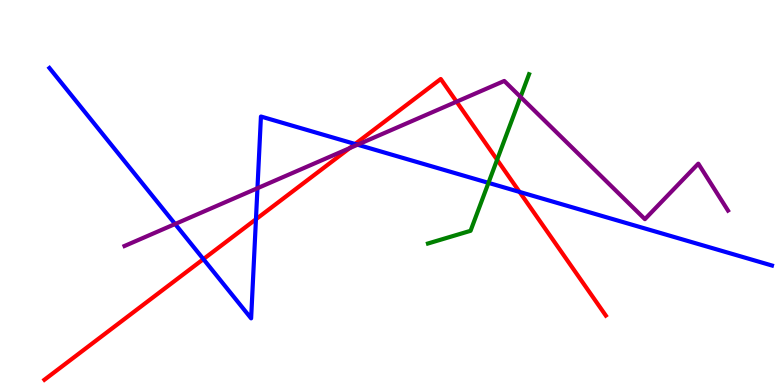[{'lines': ['blue', 'red'], 'intersections': [{'x': 2.62, 'y': 3.27}, {'x': 3.3, 'y': 4.31}, {'x': 4.58, 'y': 6.26}, {'x': 6.7, 'y': 5.02}]}, {'lines': ['green', 'red'], 'intersections': [{'x': 6.41, 'y': 5.85}]}, {'lines': ['purple', 'red'], 'intersections': [{'x': 4.51, 'y': 6.15}, {'x': 5.89, 'y': 7.36}]}, {'lines': ['blue', 'green'], 'intersections': [{'x': 6.3, 'y': 5.25}]}, {'lines': ['blue', 'purple'], 'intersections': [{'x': 2.26, 'y': 4.18}, {'x': 3.32, 'y': 5.11}, {'x': 4.61, 'y': 6.24}]}, {'lines': ['green', 'purple'], 'intersections': [{'x': 6.72, 'y': 7.48}]}]